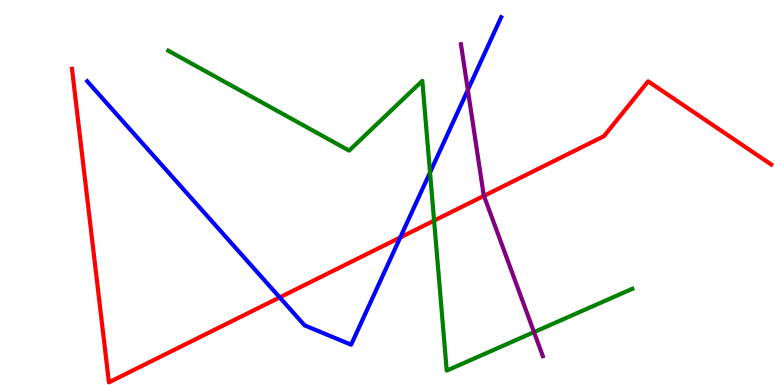[{'lines': ['blue', 'red'], 'intersections': [{'x': 3.61, 'y': 2.28}, {'x': 5.16, 'y': 3.83}]}, {'lines': ['green', 'red'], 'intersections': [{'x': 5.6, 'y': 4.27}]}, {'lines': ['purple', 'red'], 'intersections': [{'x': 6.24, 'y': 4.91}]}, {'lines': ['blue', 'green'], 'intersections': [{'x': 5.55, 'y': 5.52}]}, {'lines': ['blue', 'purple'], 'intersections': [{'x': 6.04, 'y': 7.66}]}, {'lines': ['green', 'purple'], 'intersections': [{'x': 6.89, 'y': 1.37}]}]